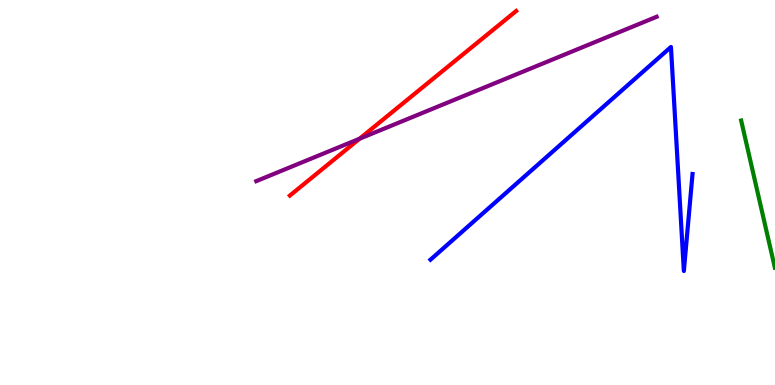[{'lines': ['blue', 'red'], 'intersections': []}, {'lines': ['green', 'red'], 'intersections': []}, {'lines': ['purple', 'red'], 'intersections': [{'x': 4.64, 'y': 6.4}]}, {'lines': ['blue', 'green'], 'intersections': []}, {'lines': ['blue', 'purple'], 'intersections': []}, {'lines': ['green', 'purple'], 'intersections': []}]